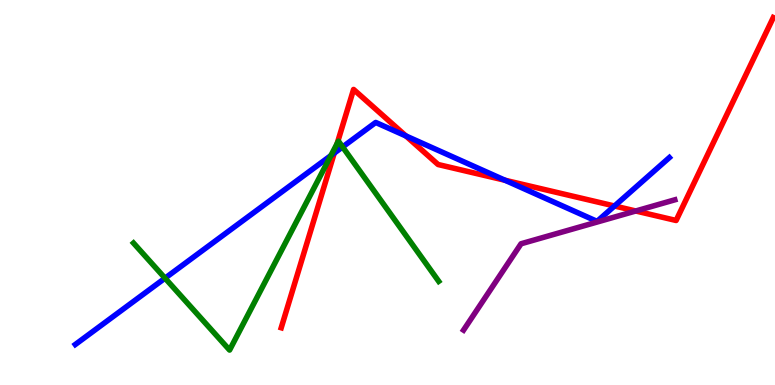[{'lines': ['blue', 'red'], 'intersections': [{'x': 4.31, 'y': 6.02}, {'x': 5.24, 'y': 6.47}, {'x': 6.52, 'y': 5.32}, {'x': 7.93, 'y': 4.65}]}, {'lines': ['green', 'red'], 'intersections': [{'x': 4.35, 'y': 6.27}]}, {'lines': ['purple', 'red'], 'intersections': [{'x': 8.2, 'y': 4.52}]}, {'lines': ['blue', 'green'], 'intersections': [{'x': 2.13, 'y': 2.77}, {'x': 4.27, 'y': 5.96}, {'x': 4.42, 'y': 6.18}]}, {'lines': ['blue', 'purple'], 'intersections': []}, {'lines': ['green', 'purple'], 'intersections': []}]